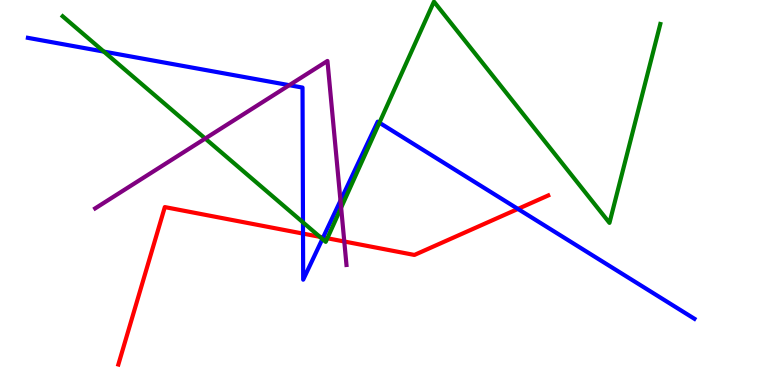[{'lines': ['blue', 'red'], 'intersections': [{'x': 3.91, 'y': 3.93}, {'x': 4.17, 'y': 3.83}, {'x': 6.68, 'y': 4.57}]}, {'lines': ['green', 'red'], 'intersections': [{'x': 4.13, 'y': 3.85}, {'x': 4.22, 'y': 3.81}]}, {'lines': ['purple', 'red'], 'intersections': [{'x': 4.44, 'y': 3.73}]}, {'lines': ['blue', 'green'], 'intersections': [{'x': 1.34, 'y': 8.66}, {'x': 3.91, 'y': 4.22}, {'x': 4.16, 'y': 3.79}, {'x': 4.9, 'y': 6.81}]}, {'lines': ['blue', 'purple'], 'intersections': [{'x': 3.73, 'y': 7.79}, {'x': 4.39, 'y': 4.79}]}, {'lines': ['green', 'purple'], 'intersections': [{'x': 2.65, 'y': 6.4}, {'x': 4.4, 'y': 4.61}]}]